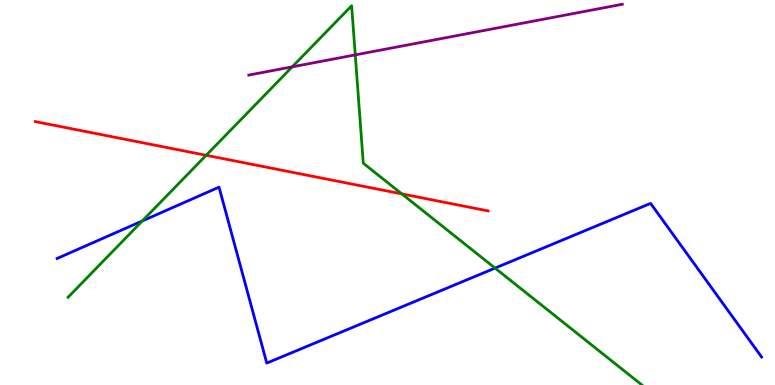[{'lines': ['blue', 'red'], 'intersections': []}, {'lines': ['green', 'red'], 'intersections': [{'x': 2.66, 'y': 5.97}, {'x': 5.18, 'y': 4.96}]}, {'lines': ['purple', 'red'], 'intersections': []}, {'lines': ['blue', 'green'], 'intersections': [{'x': 1.84, 'y': 4.26}, {'x': 6.39, 'y': 3.04}]}, {'lines': ['blue', 'purple'], 'intersections': []}, {'lines': ['green', 'purple'], 'intersections': [{'x': 3.77, 'y': 8.26}, {'x': 4.58, 'y': 8.57}]}]